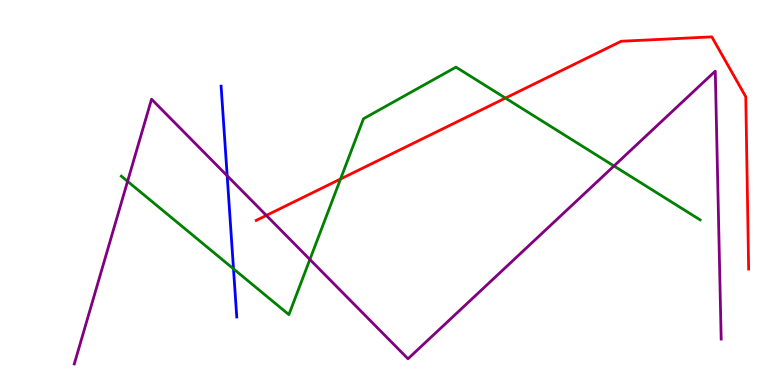[{'lines': ['blue', 'red'], 'intersections': []}, {'lines': ['green', 'red'], 'intersections': [{'x': 4.39, 'y': 5.35}, {'x': 6.52, 'y': 7.45}]}, {'lines': ['purple', 'red'], 'intersections': [{'x': 3.44, 'y': 4.4}]}, {'lines': ['blue', 'green'], 'intersections': [{'x': 3.01, 'y': 3.02}]}, {'lines': ['blue', 'purple'], 'intersections': [{'x': 2.93, 'y': 5.43}]}, {'lines': ['green', 'purple'], 'intersections': [{'x': 1.65, 'y': 5.29}, {'x': 4.0, 'y': 3.26}, {'x': 7.92, 'y': 5.69}]}]